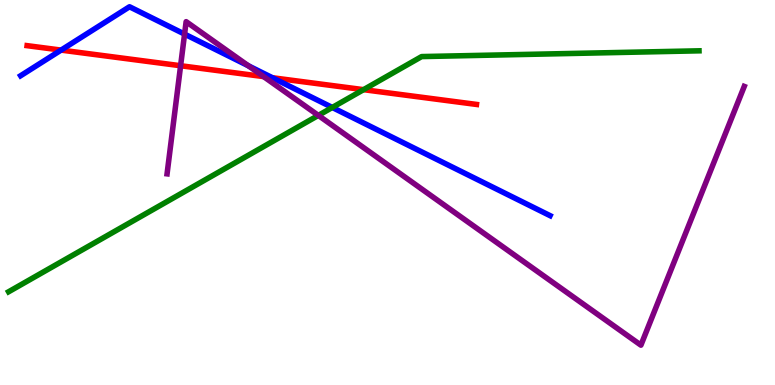[{'lines': ['blue', 'red'], 'intersections': [{'x': 0.788, 'y': 8.7}, {'x': 3.52, 'y': 7.98}]}, {'lines': ['green', 'red'], 'intersections': [{'x': 4.69, 'y': 7.67}]}, {'lines': ['purple', 'red'], 'intersections': [{'x': 2.33, 'y': 8.29}, {'x': 3.4, 'y': 8.01}]}, {'lines': ['blue', 'green'], 'intersections': [{'x': 4.29, 'y': 7.21}]}, {'lines': ['blue', 'purple'], 'intersections': [{'x': 2.38, 'y': 9.11}, {'x': 3.21, 'y': 8.29}]}, {'lines': ['green', 'purple'], 'intersections': [{'x': 4.11, 'y': 7.0}]}]